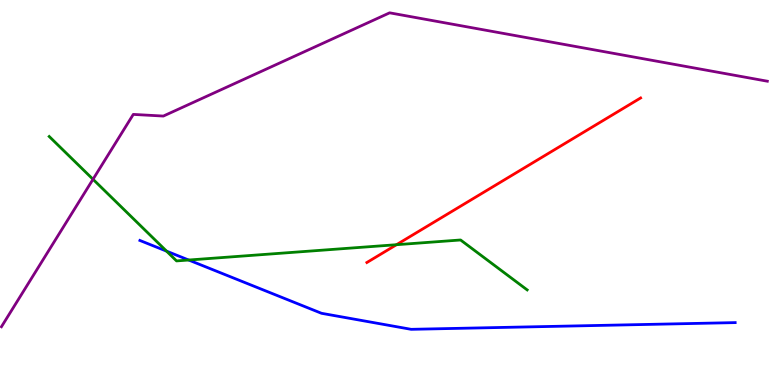[{'lines': ['blue', 'red'], 'intersections': []}, {'lines': ['green', 'red'], 'intersections': [{'x': 5.12, 'y': 3.64}]}, {'lines': ['purple', 'red'], 'intersections': []}, {'lines': ['blue', 'green'], 'intersections': [{'x': 2.15, 'y': 3.48}, {'x': 2.43, 'y': 3.25}]}, {'lines': ['blue', 'purple'], 'intersections': []}, {'lines': ['green', 'purple'], 'intersections': [{'x': 1.2, 'y': 5.34}]}]